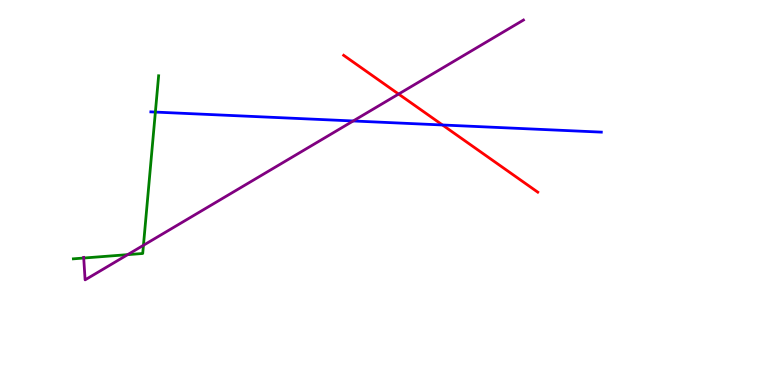[{'lines': ['blue', 'red'], 'intersections': [{'x': 5.71, 'y': 6.75}]}, {'lines': ['green', 'red'], 'intersections': []}, {'lines': ['purple', 'red'], 'intersections': [{'x': 5.14, 'y': 7.56}]}, {'lines': ['blue', 'green'], 'intersections': [{'x': 2.0, 'y': 7.09}]}, {'lines': ['blue', 'purple'], 'intersections': [{'x': 4.56, 'y': 6.86}]}, {'lines': ['green', 'purple'], 'intersections': [{'x': 1.08, 'y': 3.3}, {'x': 1.65, 'y': 3.39}, {'x': 1.85, 'y': 3.63}]}]